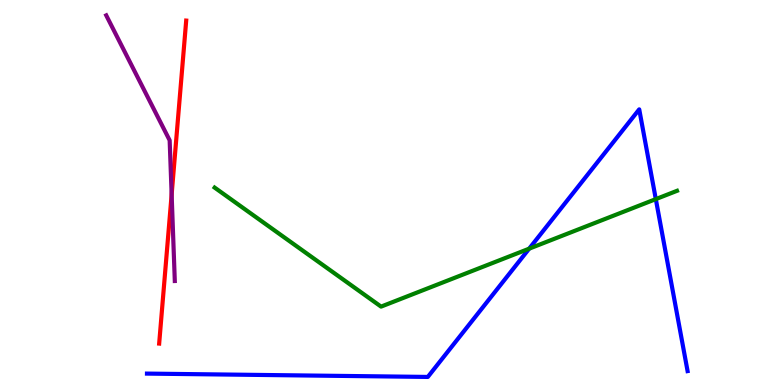[{'lines': ['blue', 'red'], 'intersections': []}, {'lines': ['green', 'red'], 'intersections': []}, {'lines': ['purple', 'red'], 'intersections': [{'x': 2.21, 'y': 4.95}]}, {'lines': ['blue', 'green'], 'intersections': [{'x': 6.83, 'y': 3.54}, {'x': 8.46, 'y': 4.83}]}, {'lines': ['blue', 'purple'], 'intersections': []}, {'lines': ['green', 'purple'], 'intersections': []}]